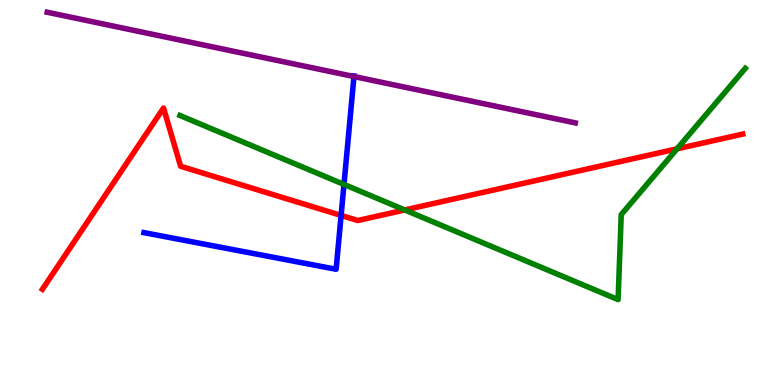[{'lines': ['blue', 'red'], 'intersections': [{'x': 4.4, 'y': 4.4}]}, {'lines': ['green', 'red'], 'intersections': [{'x': 5.22, 'y': 4.55}, {'x': 8.74, 'y': 6.13}]}, {'lines': ['purple', 'red'], 'intersections': []}, {'lines': ['blue', 'green'], 'intersections': [{'x': 4.44, 'y': 5.21}]}, {'lines': ['blue', 'purple'], 'intersections': [{'x': 4.57, 'y': 8.01}]}, {'lines': ['green', 'purple'], 'intersections': []}]